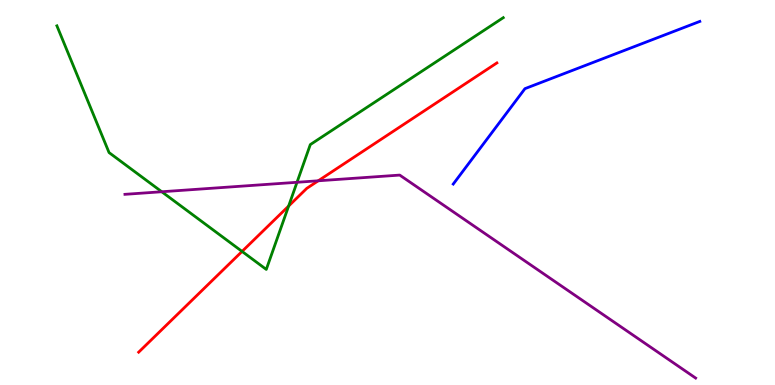[{'lines': ['blue', 'red'], 'intersections': []}, {'lines': ['green', 'red'], 'intersections': [{'x': 3.12, 'y': 3.47}, {'x': 3.72, 'y': 4.65}]}, {'lines': ['purple', 'red'], 'intersections': [{'x': 4.11, 'y': 5.3}]}, {'lines': ['blue', 'green'], 'intersections': []}, {'lines': ['blue', 'purple'], 'intersections': []}, {'lines': ['green', 'purple'], 'intersections': [{'x': 2.09, 'y': 5.02}, {'x': 3.83, 'y': 5.27}]}]